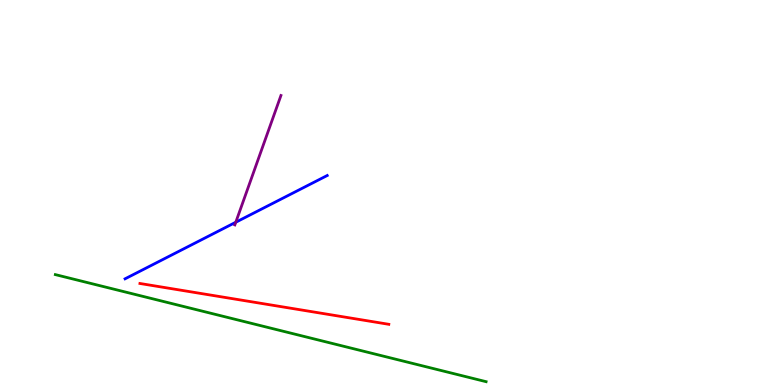[{'lines': ['blue', 'red'], 'intersections': []}, {'lines': ['green', 'red'], 'intersections': []}, {'lines': ['purple', 'red'], 'intersections': []}, {'lines': ['blue', 'green'], 'intersections': []}, {'lines': ['blue', 'purple'], 'intersections': [{'x': 3.04, 'y': 4.23}]}, {'lines': ['green', 'purple'], 'intersections': []}]